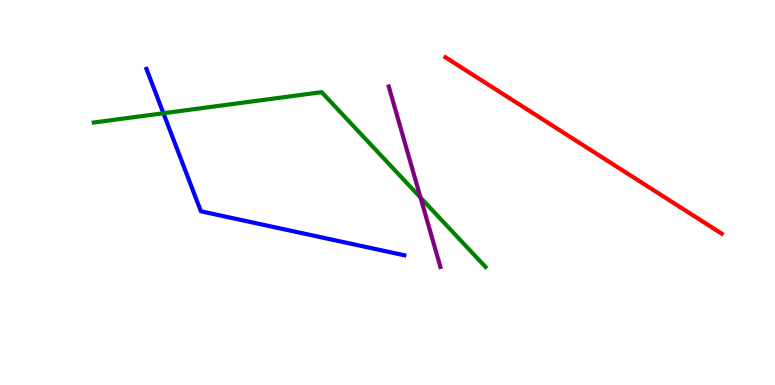[{'lines': ['blue', 'red'], 'intersections': []}, {'lines': ['green', 'red'], 'intersections': []}, {'lines': ['purple', 'red'], 'intersections': []}, {'lines': ['blue', 'green'], 'intersections': [{'x': 2.11, 'y': 7.06}]}, {'lines': ['blue', 'purple'], 'intersections': []}, {'lines': ['green', 'purple'], 'intersections': [{'x': 5.43, 'y': 4.87}]}]